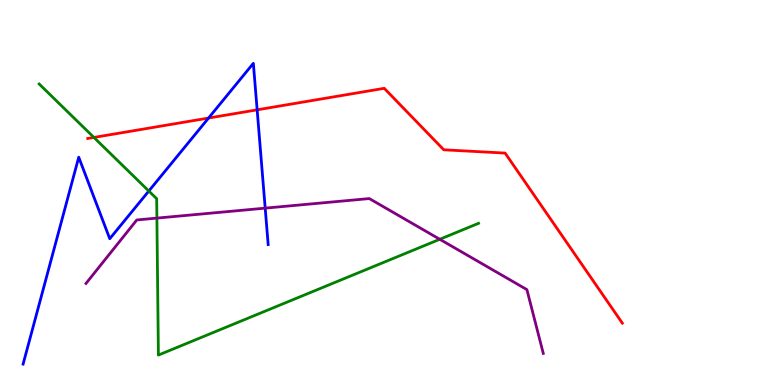[{'lines': ['blue', 'red'], 'intersections': [{'x': 2.69, 'y': 6.93}, {'x': 3.32, 'y': 7.15}]}, {'lines': ['green', 'red'], 'intersections': [{'x': 1.21, 'y': 6.43}]}, {'lines': ['purple', 'red'], 'intersections': []}, {'lines': ['blue', 'green'], 'intersections': [{'x': 1.92, 'y': 5.04}]}, {'lines': ['blue', 'purple'], 'intersections': [{'x': 3.42, 'y': 4.59}]}, {'lines': ['green', 'purple'], 'intersections': [{'x': 2.02, 'y': 4.33}, {'x': 5.67, 'y': 3.78}]}]